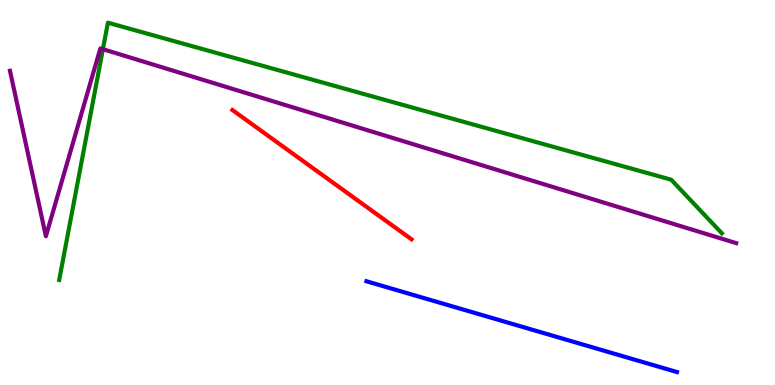[{'lines': ['blue', 'red'], 'intersections': []}, {'lines': ['green', 'red'], 'intersections': []}, {'lines': ['purple', 'red'], 'intersections': []}, {'lines': ['blue', 'green'], 'intersections': []}, {'lines': ['blue', 'purple'], 'intersections': []}, {'lines': ['green', 'purple'], 'intersections': [{'x': 1.33, 'y': 8.72}]}]